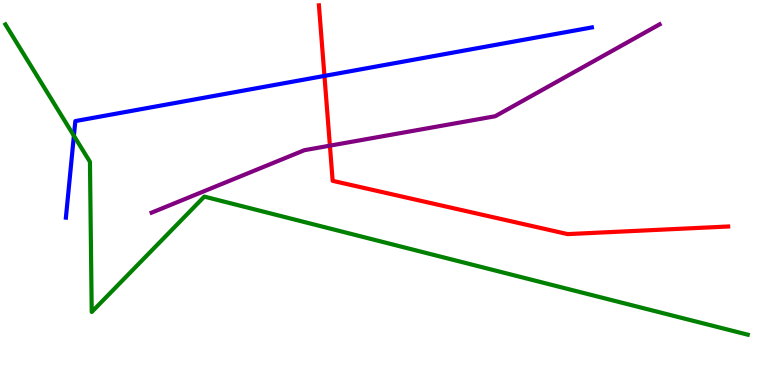[{'lines': ['blue', 'red'], 'intersections': [{'x': 4.19, 'y': 8.03}]}, {'lines': ['green', 'red'], 'intersections': []}, {'lines': ['purple', 'red'], 'intersections': [{'x': 4.26, 'y': 6.22}]}, {'lines': ['blue', 'green'], 'intersections': [{'x': 0.954, 'y': 6.47}]}, {'lines': ['blue', 'purple'], 'intersections': []}, {'lines': ['green', 'purple'], 'intersections': []}]